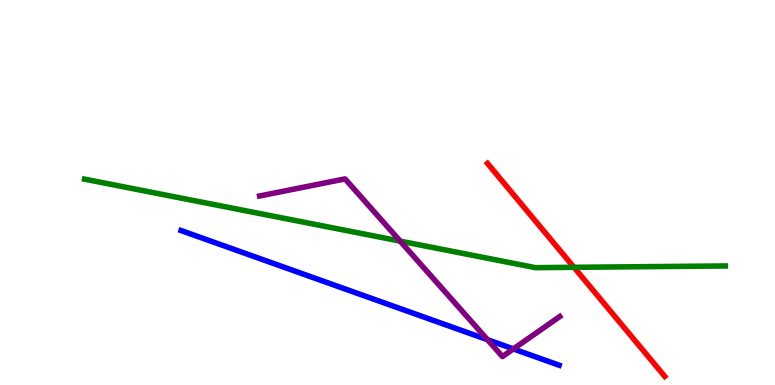[{'lines': ['blue', 'red'], 'intersections': []}, {'lines': ['green', 'red'], 'intersections': [{'x': 7.41, 'y': 3.06}]}, {'lines': ['purple', 'red'], 'intersections': []}, {'lines': ['blue', 'green'], 'intersections': []}, {'lines': ['blue', 'purple'], 'intersections': [{'x': 6.29, 'y': 1.18}, {'x': 6.62, 'y': 0.937}]}, {'lines': ['green', 'purple'], 'intersections': [{'x': 5.16, 'y': 3.74}]}]